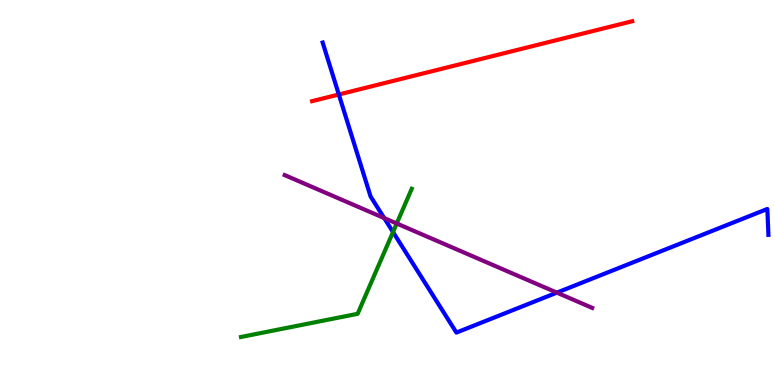[{'lines': ['blue', 'red'], 'intersections': [{'x': 4.37, 'y': 7.55}]}, {'lines': ['green', 'red'], 'intersections': []}, {'lines': ['purple', 'red'], 'intersections': []}, {'lines': ['blue', 'green'], 'intersections': [{'x': 5.07, 'y': 3.97}]}, {'lines': ['blue', 'purple'], 'intersections': [{'x': 4.96, 'y': 4.34}, {'x': 7.19, 'y': 2.4}]}, {'lines': ['green', 'purple'], 'intersections': [{'x': 5.12, 'y': 4.2}]}]